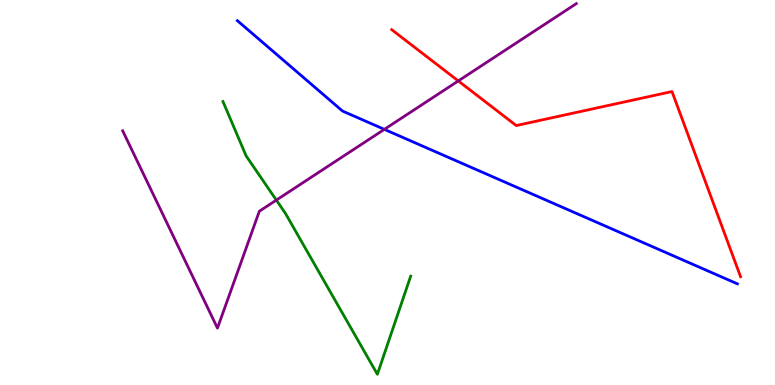[{'lines': ['blue', 'red'], 'intersections': []}, {'lines': ['green', 'red'], 'intersections': []}, {'lines': ['purple', 'red'], 'intersections': [{'x': 5.91, 'y': 7.9}]}, {'lines': ['blue', 'green'], 'intersections': []}, {'lines': ['blue', 'purple'], 'intersections': [{'x': 4.96, 'y': 6.64}]}, {'lines': ['green', 'purple'], 'intersections': [{'x': 3.57, 'y': 4.8}]}]